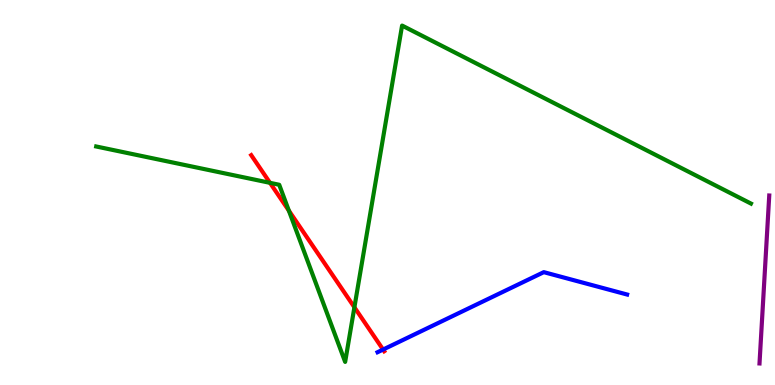[{'lines': ['blue', 'red'], 'intersections': [{'x': 4.94, 'y': 0.921}]}, {'lines': ['green', 'red'], 'intersections': [{'x': 3.48, 'y': 5.25}, {'x': 3.73, 'y': 4.53}, {'x': 4.57, 'y': 2.02}]}, {'lines': ['purple', 'red'], 'intersections': []}, {'lines': ['blue', 'green'], 'intersections': []}, {'lines': ['blue', 'purple'], 'intersections': []}, {'lines': ['green', 'purple'], 'intersections': []}]